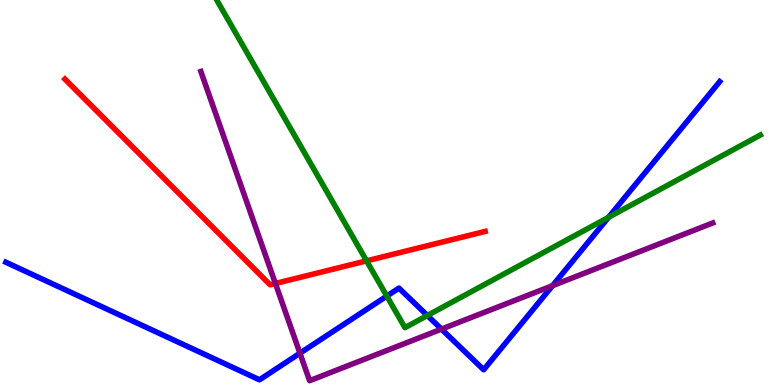[{'lines': ['blue', 'red'], 'intersections': []}, {'lines': ['green', 'red'], 'intersections': [{'x': 4.73, 'y': 3.22}]}, {'lines': ['purple', 'red'], 'intersections': [{'x': 3.55, 'y': 2.64}]}, {'lines': ['blue', 'green'], 'intersections': [{'x': 4.99, 'y': 2.31}, {'x': 5.51, 'y': 1.81}, {'x': 7.85, 'y': 4.36}]}, {'lines': ['blue', 'purple'], 'intersections': [{'x': 3.87, 'y': 0.826}, {'x': 5.7, 'y': 1.45}, {'x': 7.13, 'y': 2.58}]}, {'lines': ['green', 'purple'], 'intersections': []}]